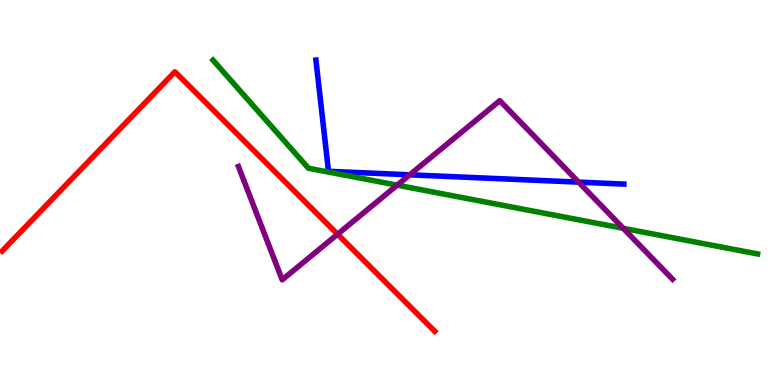[{'lines': ['blue', 'red'], 'intersections': []}, {'lines': ['green', 'red'], 'intersections': []}, {'lines': ['purple', 'red'], 'intersections': [{'x': 4.36, 'y': 3.92}]}, {'lines': ['blue', 'green'], 'intersections': []}, {'lines': ['blue', 'purple'], 'intersections': [{'x': 5.29, 'y': 5.46}, {'x': 7.47, 'y': 5.27}]}, {'lines': ['green', 'purple'], 'intersections': [{'x': 5.12, 'y': 5.19}, {'x': 8.04, 'y': 4.07}]}]